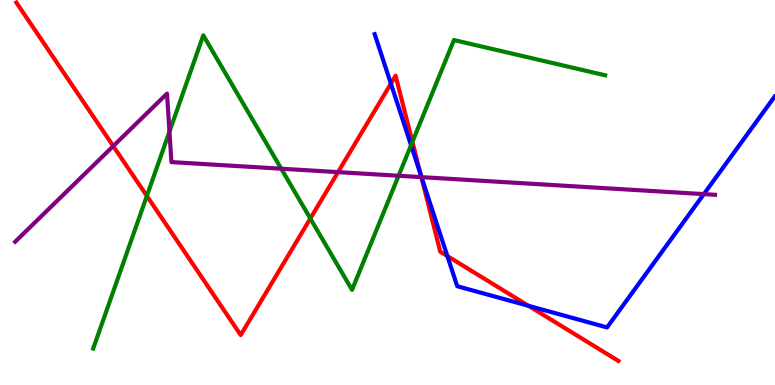[{'lines': ['blue', 'red'], 'intersections': [{'x': 5.04, 'y': 7.83}, {'x': 5.43, 'y': 5.46}, {'x': 5.77, 'y': 3.35}, {'x': 6.82, 'y': 2.06}]}, {'lines': ['green', 'red'], 'intersections': [{'x': 1.89, 'y': 4.91}, {'x': 4.0, 'y': 4.32}, {'x': 5.32, 'y': 6.31}]}, {'lines': ['purple', 'red'], 'intersections': [{'x': 1.46, 'y': 6.21}, {'x': 4.36, 'y': 5.53}, {'x': 5.44, 'y': 5.4}]}, {'lines': ['blue', 'green'], 'intersections': [{'x': 5.3, 'y': 6.23}]}, {'lines': ['blue', 'purple'], 'intersections': [{'x': 5.44, 'y': 5.4}, {'x': 9.08, 'y': 4.96}]}, {'lines': ['green', 'purple'], 'intersections': [{'x': 2.19, 'y': 6.58}, {'x': 3.63, 'y': 5.62}, {'x': 5.14, 'y': 5.43}]}]